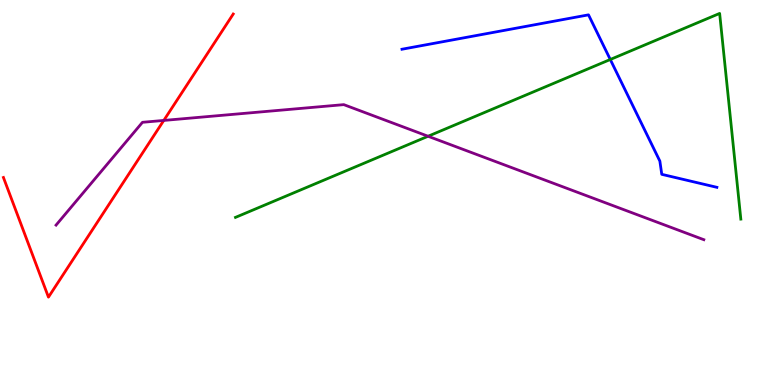[{'lines': ['blue', 'red'], 'intersections': []}, {'lines': ['green', 'red'], 'intersections': []}, {'lines': ['purple', 'red'], 'intersections': [{'x': 2.11, 'y': 6.87}]}, {'lines': ['blue', 'green'], 'intersections': [{'x': 7.87, 'y': 8.45}]}, {'lines': ['blue', 'purple'], 'intersections': []}, {'lines': ['green', 'purple'], 'intersections': [{'x': 5.52, 'y': 6.46}]}]